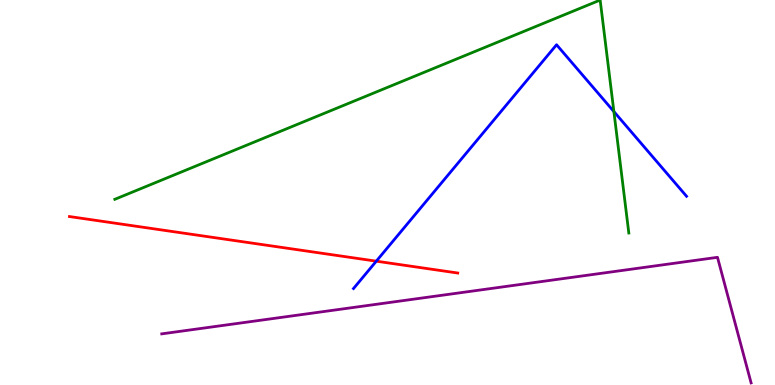[{'lines': ['blue', 'red'], 'intersections': [{'x': 4.86, 'y': 3.22}]}, {'lines': ['green', 'red'], 'intersections': []}, {'lines': ['purple', 'red'], 'intersections': []}, {'lines': ['blue', 'green'], 'intersections': [{'x': 7.92, 'y': 7.1}]}, {'lines': ['blue', 'purple'], 'intersections': []}, {'lines': ['green', 'purple'], 'intersections': []}]